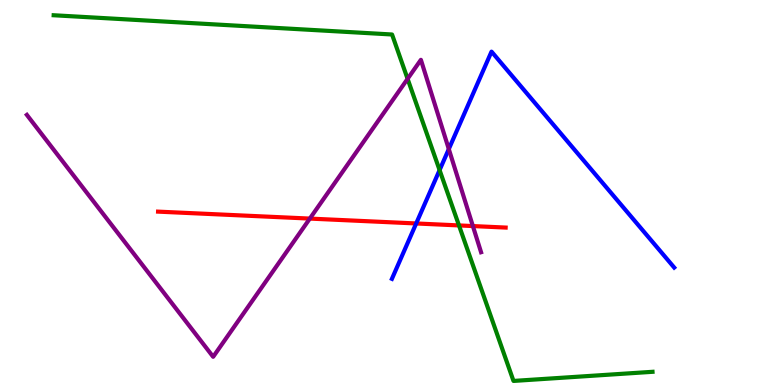[{'lines': ['blue', 'red'], 'intersections': [{'x': 5.37, 'y': 4.2}]}, {'lines': ['green', 'red'], 'intersections': [{'x': 5.92, 'y': 4.14}]}, {'lines': ['purple', 'red'], 'intersections': [{'x': 4.0, 'y': 4.32}, {'x': 6.1, 'y': 4.13}]}, {'lines': ['blue', 'green'], 'intersections': [{'x': 5.67, 'y': 5.58}]}, {'lines': ['blue', 'purple'], 'intersections': [{'x': 5.79, 'y': 6.13}]}, {'lines': ['green', 'purple'], 'intersections': [{'x': 5.26, 'y': 7.95}]}]